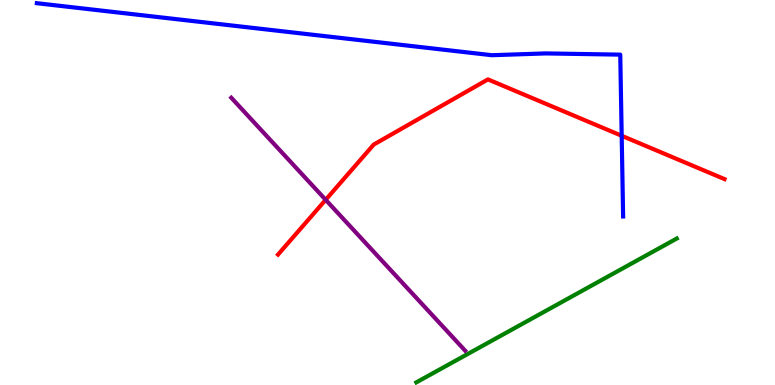[{'lines': ['blue', 'red'], 'intersections': [{'x': 8.02, 'y': 6.47}]}, {'lines': ['green', 'red'], 'intersections': []}, {'lines': ['purple', 'red'], 'intersections': [{'x': 4.2, 'y': 4.81}]}, {'lines': ['blue', 'green'], 'intersections': []}, {'lines': ['blue', 'purple'], 'intersections': []}, {'lines': ['green', 'purple'], 'intersections': []}]